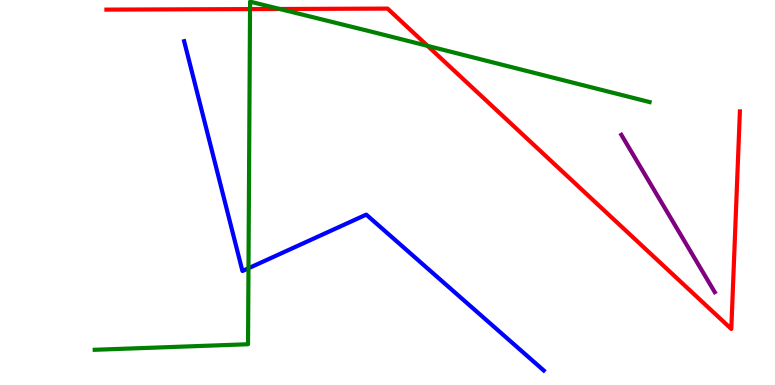[{'lines': ['blue', 'red'], 'intersections': []}, {'lines': ['green', 'red'], 'intersections': [{'x': 3.23, 'y': 9.76}, {'x': 3.61, 'y': 9.77}, {'x': 5.52, 'y': 8.81}]}, {'lines': ['purple', 'red'], 'intersections': []}, {'lines': ['blue', 'green'], 'intersections': [{'x': 3.21, 'y': 3.03}]}, {'lines': ['blue', 'purple'], 'intersections': []}, {'lines': ['green', 'purple'], 'intersections': []}]